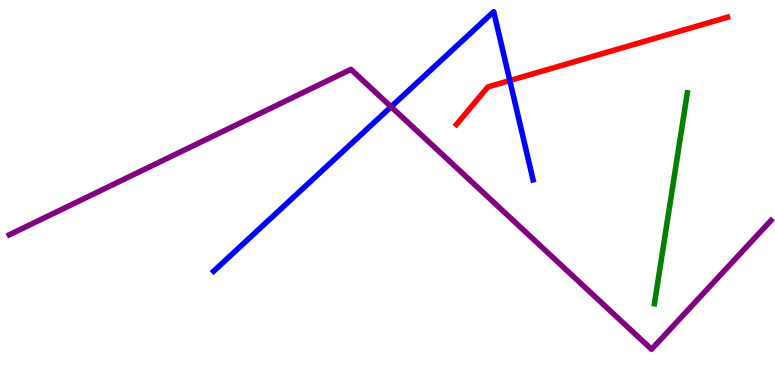[{'lines': ['blue', 'red'], 'intersections': [{'x': 6.58, 'y': 7.91}]}, {'lines': ['green', 'red'], 'intersections': []}, {'lines': ['purple', 'red'], 'intersections': []}, {'lines': ['blue', 'green'], 'intersections': []}, {'lines': ['blue', 'purple'], 'intersections': [{'x': 5.05, 'y': 7.23}]}, {'lines': ['green', 'purple'], 'intersections': []}]